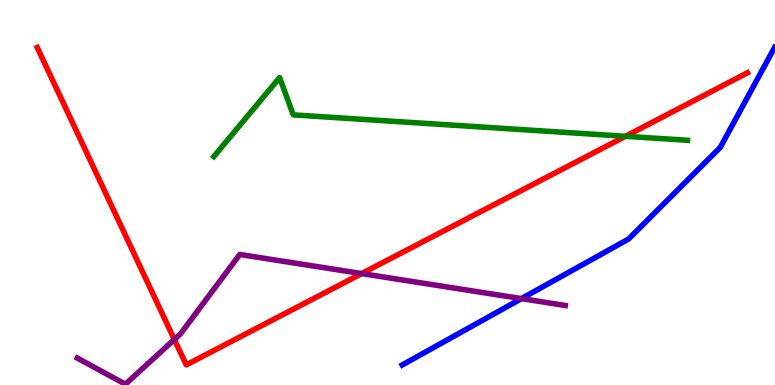[{'lines': ['blue', 'red'], 'intersections': []}, {'lines': ['green', 'red'], 'intersections': [{'x': 8.07, 'y': 6.46}]}, {'lines': ['purple', 'red'], 'intersections': [{'x': 2.25, 'y': 1.18}, {'x': 4.67, 'y': 2.89}]}, {'lines': ['blue', 'green'], 'intersections': []}, {'lines': ['blue', 'purple'], 'intersections': [{'x': 6.73, 'y': 2.24}]}, {'lines': ['green', 'purple'], 'intersections': []}]